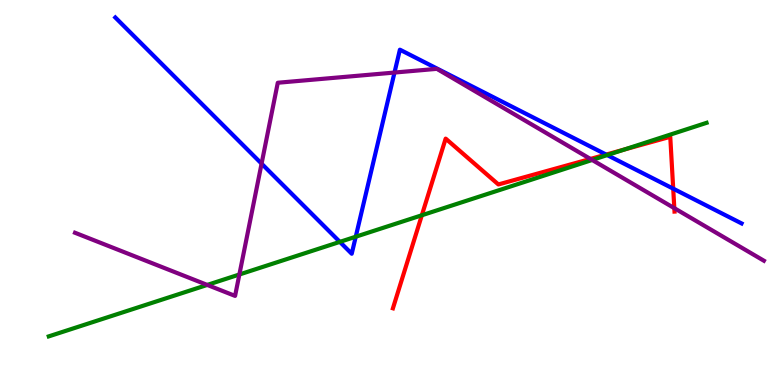[{'lines': ['blue', 'red'], 'intersections': [{'x': 7.82, 'y': 5.99}, {'x': 8.69, 'y': 5.1}]}, {'lines': ['green', 'red'], 'intersections': [{'x': 5.44, 'y': 4.41}, {'x': 8.05, 'y': 6.12}]}, {'lines': ['purple', 'red'], 'intersections': [{'x': 7.62, 'y': 5.87}, {'x': 8.7, 'y': 4.59}]}, {'lines': ['blue', 'green'], 'intersections': [{'x': 4.39, 'y': 3.72}, {'x': 4.59, 'y': 3.85}, {'x': 7.83, 'y': 5.97}]}, {'lines': ['blue', 'purple'], 'intersections': [{'x': 3.38, 'y': 5.75}, {'x': 5.09, 'y': 8.12}]}, {'lines': ['green', 'purple'], 'intersections': [{'x': 2.67, 'y': 2.6}, {'x': 3.09, 'y': 2.87}, {'x': 7.64, 'y': 5.85}]}]